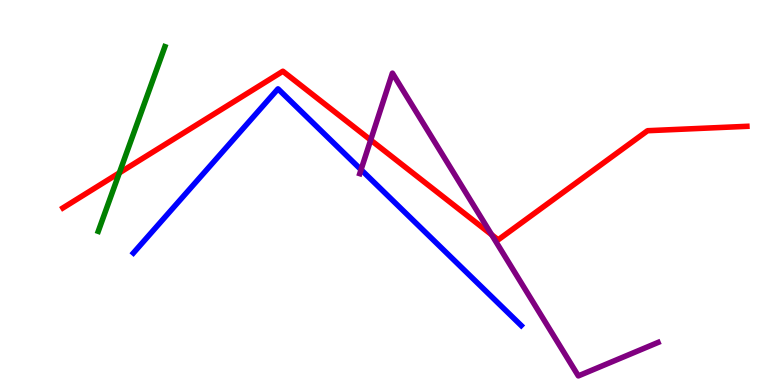[{'lines': ['blue', 'red'], 'intersections': []}, {'lines': ['green', 'red'], 'intersections': [{'x': 1.54, 'y': 5.51}]}, {'lines': ['purple', 'red'], 'intersections': [{'x': 4.78, 'y': 6.36}, {'x': 6.34, 'y': 3.9}]}, {'lines': ['blue', 'green'], 'intersections': []}, {'lines': ['blue', 'purple'], 'intersections': [{'x': 4.66, 'y': 5.59}]}, {'lines': ['green', 'purple'], 'intersections': []}]